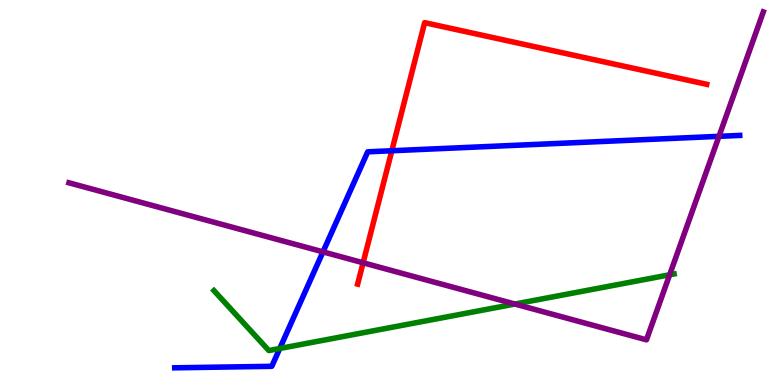[{'lines': ['blue', 'red'], 'intersections': [{'x': 5.06, 'y': 6.08}]}, {'lines': ['green', 'red'], 'intersections': []}, {'lines': ['purple', 'red'], 'intersections': [{'x': 4.69, 'y': 3.17}]}, {'lines': ['blue', 'green'], 'intersections': [{'x': 3.61, 'y': 0.948}]}, {'lines': ['blue', 'purple'], 'intersections': [{'x': 4.17, 'y': 3.46}, {'x': 9.28, 'y': 6.46}]}, {'lines': ['green', 'purple'], 'intersections': [{'x': 6.64, 'y': 2.1}, {'x': 8.64, 'y': 2.86}]}]